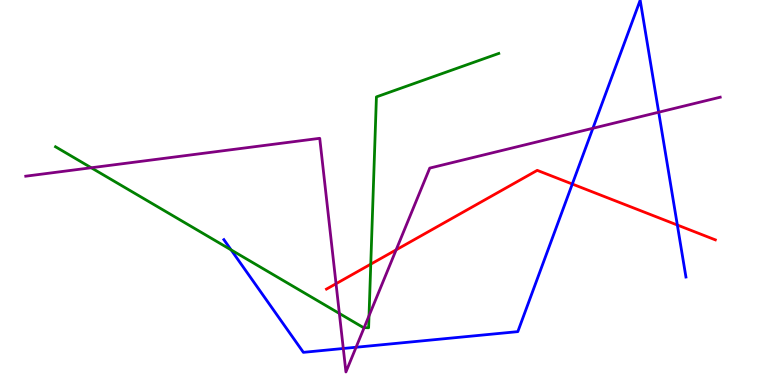[{'lines': ['blue', 'red'], 'intersections': [{'x': 7.38, 'y': 5.22}, {'x': 8.74, 'y': 4.16}]}, {'lines': ['green', 'red'], 'intersections': [{'x': 4.78, 'y': 3.14}]}, {'lines': ['purple', 'red'], 'intersections': [{'x': 4.34, 'y': 2.63}, {'x': 5.11, 'y': 3.51}]}, {'lines': ['blue', 'green'], 'intersections': [{'x': 2.98, 'y': 3.51}]}, {'lines': ['blue', 'purple'], 'intersections': [{'x': 4.43, 'y': 0.948}, {'x': 4.59, 'y': 0.98}, {'x': 7.65, 'y': 6.67}, {'x': 8.5, 'y': 7.09}]}, {'lines': ['green', 'purple'], 'intersections': [{'x': 1.18, 'y': 5.64}, {'x': 4.38, 'y': 1.86}, {'x': 4.7, 'y': 1.49}, {'x': 4.76, 'y': 1.8}]}]